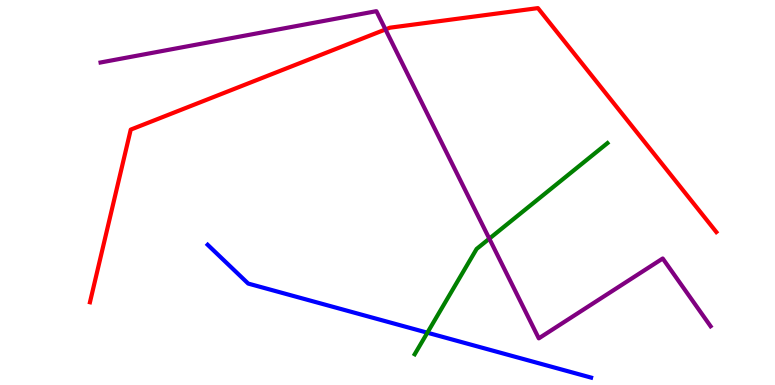[{'lines': ['blue', 'red'], 'intersections': []}, {'lines': ['green', 'red'], 'intersections': []}, {'lines': ['purple', 'red'], 'intersections': [{'x': 4.97, 'y': 9.24}]}, {'lines': ['blue', 'green'], 'intersections': [{'x': 5.51, 'y': 1.36}]}, {'lines': ['blue', 'purple'], 'intersections': []}, {'lines': ['green', 'purple'], 'intersections': [{'x': 6.31, 'y': 3.8}]}]